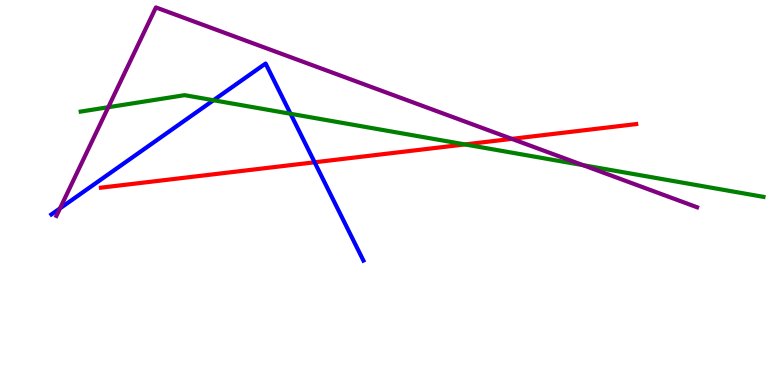[{'lines': ['blue', 'red'], 'intersections': [{'x': 4.06, 'y': 5.78}]}, {'lines': ['green', 'red'], 'intersections': [{'x': 6.0, 'y': 6.25}]}, {'lines': ['purple', 'red'], 'intersections': [{'x': 6.6, 'y': 6.39}]}, {'lines': ['blue', 'green'], 'intersections': [{'x': 2.75, 'y': 7.4}, {'x': 3.75, 'y': 7.04}]}, {'lines': ['blue', 'purple'], 'intersections': [{'x': 0.775, 'y': 4.59}]}, {'lines': ['green', 'purple'], 'intersections': [{'x': 1.4, 'y': 7.21}, {'x': 7.52, 'y': 5.71}]}]